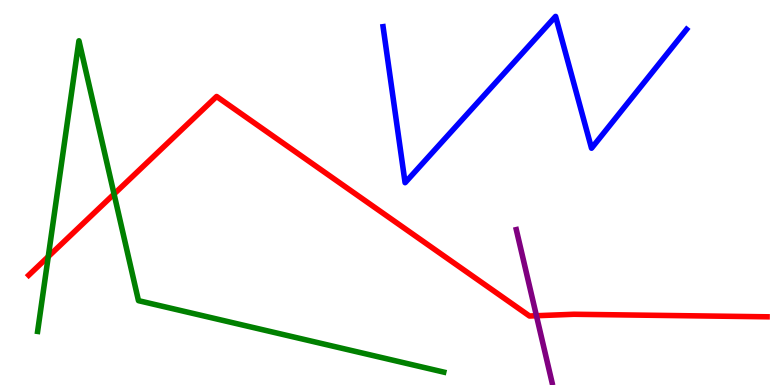[{'lines': ['blue', 'red'], 'intersections': []}, {'lines': ['green', 'red'], 'intersections': [{'x': 0.623, 'y': 3.33}, {'x': 1.47, 'y': 4.96}]}, {'lines': ['purple', 'red'], 'intersections': [{'x': 6.92, 'y': 1.8}]}, {'lines': ['blue', 'green'], 'intersections': []}, {'lines': ['blue', 'purple'], 'intersections': []}, {'lines': ['green', 'purple'], 'intersections': []}]